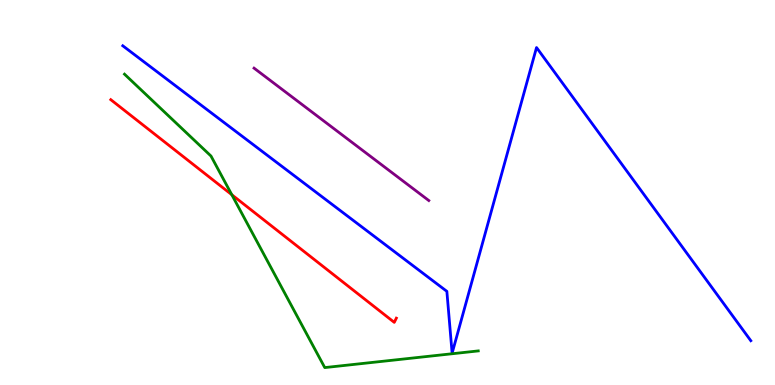[{'lines': ['blue', 'red'], 'intersections': []}, {'lines': ['green', 'red'], 'intersections': [{'x': 2.99, 'y': 4.94}]}, {'lines': ['purple', 'red'], 'intersections': []}, {'lines': ['blue', 'green'], 'intersections': []}, {'lines': ['blue', 'purple'], 'intersections': []}, {'lines': ['green', 'purple'], 'intersections': []}]